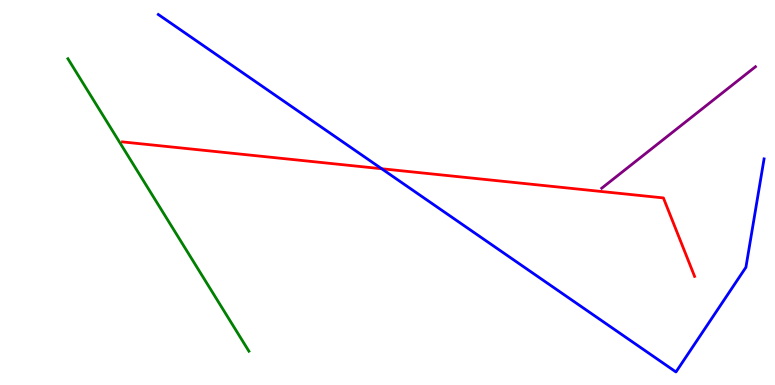[{'lines': ['blue', 'red'], 'intersections': [{'x': 4.92, 'y': 5.62}]}, {'lines': ['green', 'red'], 'intersections': []}, {'lines': ['purple', 'red'], 'intersections': []}, {'lines': ['blue', 'green'], 'intersections': []}, {'lines': ['blue', 'purple'], 'intersections': []}, {'lines': ['green', 'purple'], 'intersections': []}]